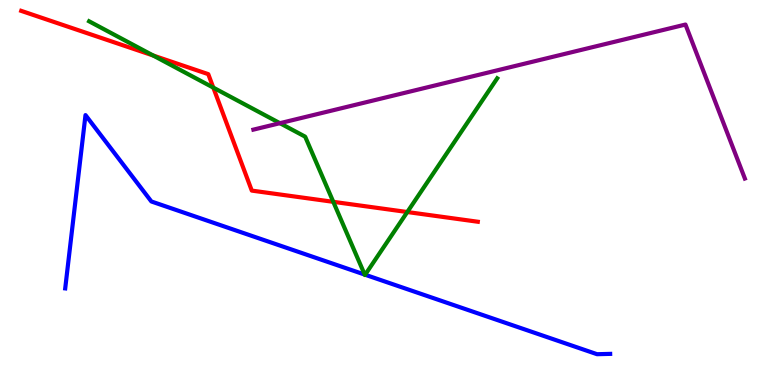[{'lines': ['blue', 'red'], 'intersections': []}, {'lines': ['green', 'red'], 'intersections': [{'x': 1.98, 'y': 8.56}, {'x': 2.75, 'y': 7.72}, {'x': 4.3, 'y': 4.76}, {'x': 5.26, 'y': 4.49}]}, {'lines': ['purple', 'red'], 'intersections': []}, {'lines': ['blue', 'green'], 'intersections': [{'x': 4.71, 'y': 2.87}, {'x': 4.71, 'y': 2.86}]}, {'lines': ['blue', 'purple'], 'intersections': []}, {'lines': ['green', 'purple'], 'intersections': [{'x': 3.61, 'y': 6.8}]}]